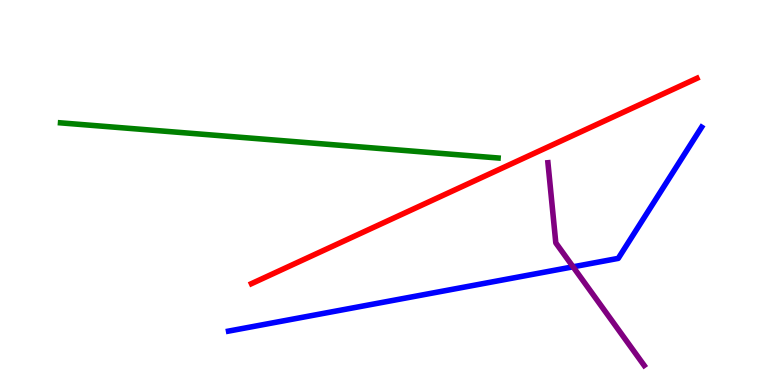[{'lines': ['blue', 'red'], 'intersections': []}, {'lines': ['green', 'red'], 'intersections': []}, {'lines': ['purple', 'red'], 'intersections': []}, {'lines': ['blue', 'green'], 'intersections': []}, {'lines': ['blue', 'purple'], 'intersections': [{'x': 7.39, 'y': 3.07}]}, {'lines': ['green', 'purple'], 'intersections': []}]